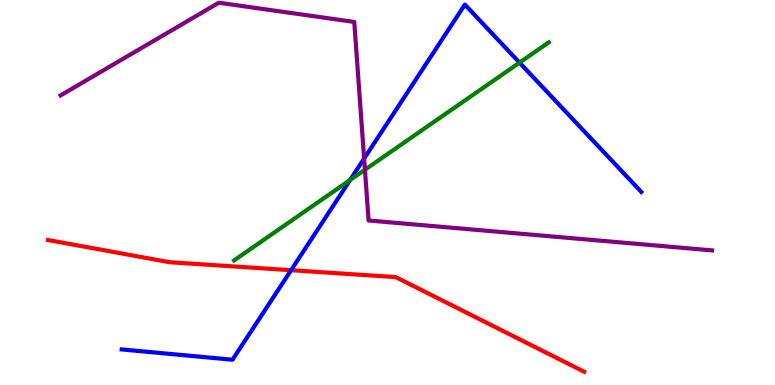[{'lines': ['blue', 'red'], 'intersections': [{'x': 3.76, 'y': 2.98}]}, {'lines': ['green', 'red'], 'intersections': []}, {'lines': ['purple', 'red'], 'intersections': []}, {'lines': ['blue', 'green'], 'intersections': [{'x': 4.52, 'y': 5.32}, {'x': 6.7, 'y': 8.37}]}, {'lines': ['blue', 'purple'], 'intersections': [{'x': 4.7, 'y': 5.88}]}, {'lines': ['green', 'purple'], 'intersections': [{'x': 4.71, 'y': 5.59}]}]